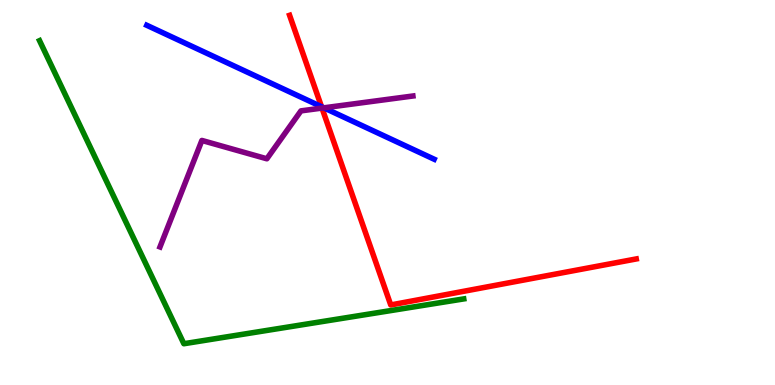[{'lines': ['blue', 'red'], 'intersections': [{'x': 4.15, 'y': 7.23}]}, {'lines': ['green', 'red'], 'intersections': []}, {'lines': ['purple', 'red'], 'intersections': [{'x': 4.15, 'y': 7.19}]}, {'lines': ['blue', 'green'], 'intersections': []}, {'lines': ['blue', 'purple'], 'intersections': [{'x': 4.18, 'y': 7.2}]}, {'lines': ['green', 'purple'], 'intersections': []}]